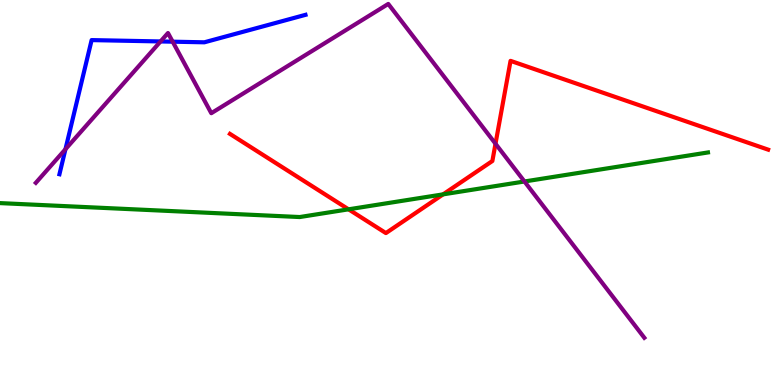[{'lines': ['blue', 'red'], 'intersections': []}, {'lines': ['green', 'red'], 'intersections': [{'x': 4.5, 'y': 4.56}, {'x': 5.72, 'y': 4.95}]}, {'lines': ['purple', 'red'], 'intersections': [{'x': 6.39, 'y': 6.27}]}, {'lines': ['blue', 'green'], 'intersections': []}, {'lines': ['blue', 'purple'], 'intersections': [{'x': 0.844, 'y': 6.12}, {'x': 2.07, 'y': 8.92}, {'x': 2.23, 'y': 8.92}]}, {'lines': ['green', 'purple'], 'intersections': [{'x': 6.77, 'y': 5.29}]}]